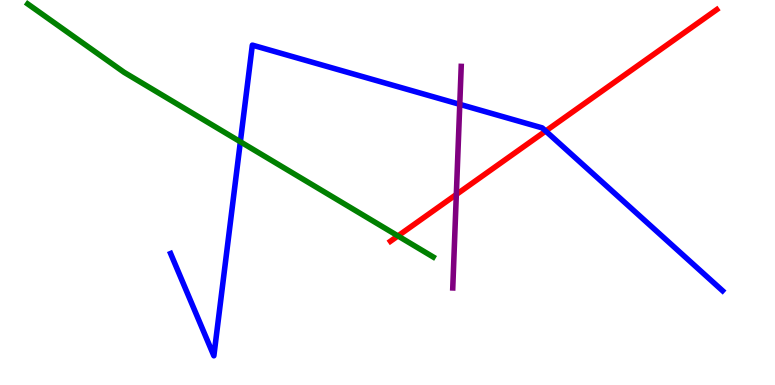[{'lines': ['blue', 'red'], 'intersections': [{'x': 7.04, 'y': 6.6}]}, {'lines': ['green', 'red'], 'intersections': [{'x': 5.13, 'y': 3.87}]}, {'lines': ['purple', 'red'], 'intersections': [{'x': 5.89, 'y': 4.95}]}, {'lines': ['blue', 'green'], 'intersections': [{'x': 3.1, 'y': 6.32}]}, {'lines': ['blue', 'purple'], 'intersections': [{'x': 5.93, 'y': 7.29}]}, {'lines': ['green', 'purple'], 'intersections': []}]